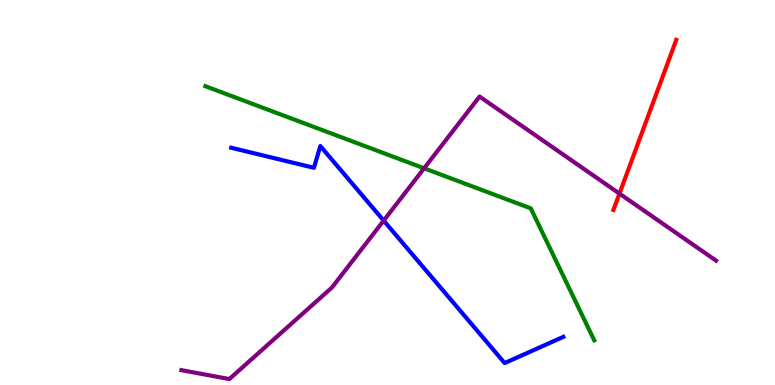[{'lines': ['blue', 'red'], 'intersections': []}, {'lines': ['green', 'red'], 'intersections': []}, {'lines': ['purple', 'red'], 'intersections': [{'x': 7.99, 'y': 4.97}]}, {'lines': ['blue', 'green'], 'intersections': []}, {'lines': ['blue', 'purple'], 'intersections': [{'x': 4.95, 'y': 4.27}]}, {'lines': ['green', 'purple'], 'intersections': [{'x': 5.47, 'y': 5.63}]}]